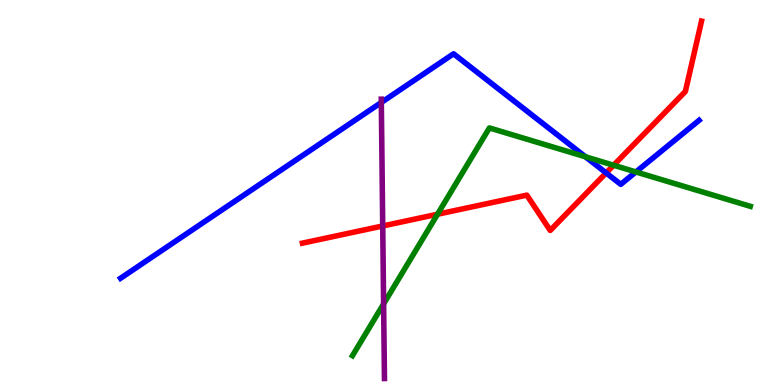[{'lines': ['blue', 'red'], 'intersections': [{'x': 7.82, 'y': 5.51}]}, {'lines': ['green', 'red'], 'intersections': [{'x': 5.65, 'y': 4.44}, {'x': 7.92, 'y': 5.71}]}, {'lines': ['purple', 'red'], 'intersections': [{'x': 4.94, 'y': 4.13}]}, {'lines': ['blue', 'green'], 'intersections': [{'x': 7.55, 'y': 5.93}, {'x': 8.21, 'y': 5.53}]}, {'lines': ['blue', 'purple'], 'intersections': [{'x': 4.92, 'y': 7.34}]}, {'lines': ['green', 'purple'], 'intersections': [{'x': 4.95, 'y': 2.11}]}]